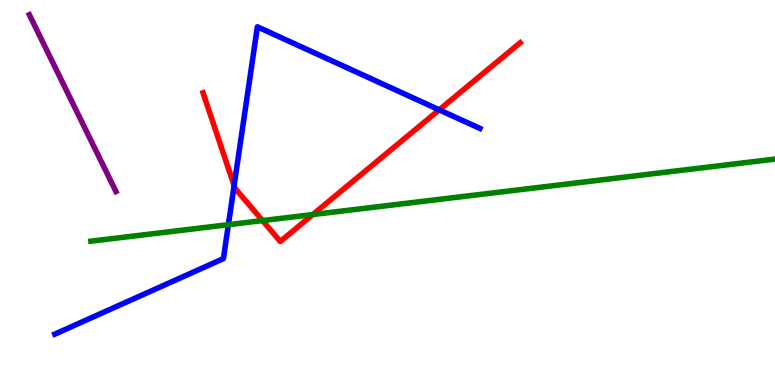[{'lines': ['blue', 'red'], 'intersections': [{'x': 3.02, 'y': 5.18}, {'x': 5.67, 'y': 7.15}]}, {'lines': ['green', 'red'], 'intersections': [{'x': 3.39, 'y': 4.27}, {'x': 4.04, 'y': 4.43}]}, {'lines': ['purple', 'red'], 'intersections': []}, {'lines': ['blue', 'green'], 'intersections': [{'x': 2.95, 'y': 4.16}]}, {'lines': ['blue', 'purple'], 'intersections': []}, {'lines': ['green', 'purple'], 'intersections': []}]